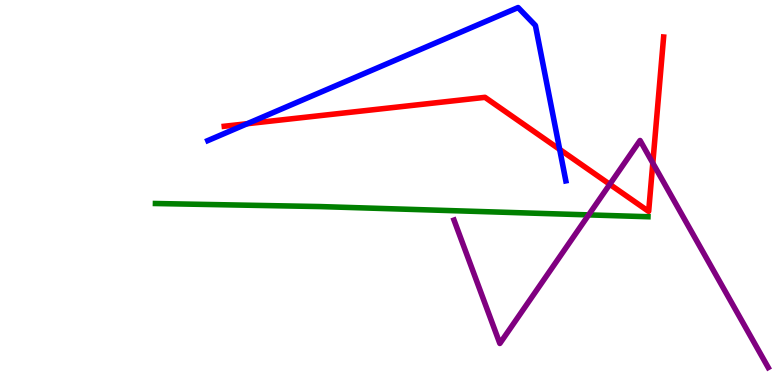[{'lines': ['blue', 'red'], 'intersections': [{'x': 3.19, 'y': 6.79}, {'x': 7.22, 'y': 6.12}]}, {'lines': ['green', 'red'], 'intersections': []}, {'lines': ['purple', 'red'], 'intersections': [{'x': 7.87, 'y': 5.21}, {'x': 8.42, 'y': 5.76}]}, {'lines': ['blue', 'green'], 'intersections': []}, {'lines': ['blue', 'purple'], 'intersections': []}, {'lines': ['green', 'purple'], 'intersections': [{'x': 7.6, 'y': 4.42}]}]